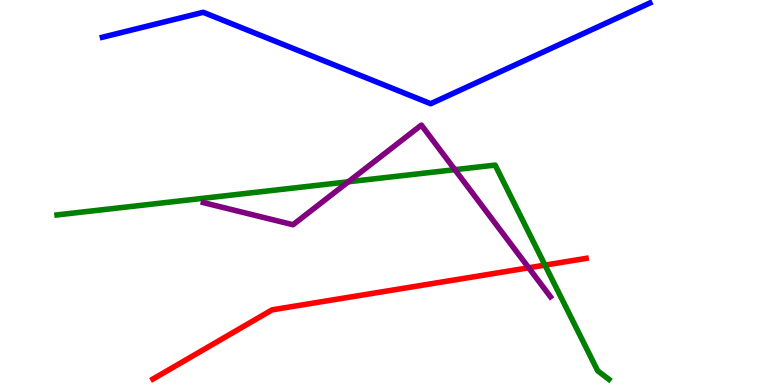[{'lines': ['blue', 'red'], 'intersections': []}, {'lines': ['green', 'red'], 'intersections': [{'x': 7.03, 'y': 3.11}]}, {'lines': ['purple', 'red'], 'intersections': [{'x': 6.82, 'y': 3.04}]}, {'lines': ['blue', 'green'], 'intersections': []}, {'lines': ['blue', 'purple'], 'intersections': []}, {'lines': ['green', 'purple'], 'intersections': [{'x': 4.49, 'y': 5.28}, {'x': 5.87, 'y': 5.59}]}]